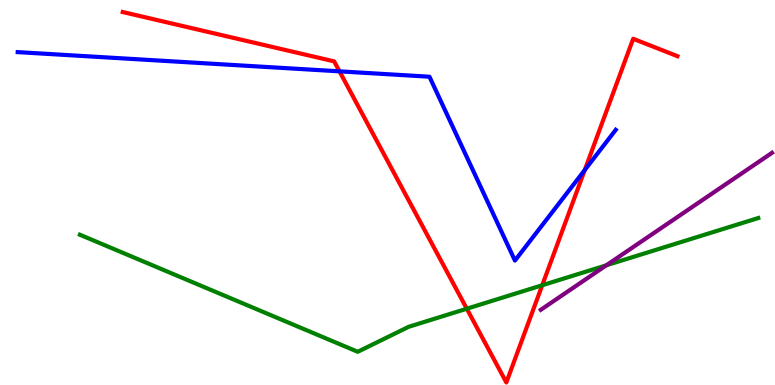[{'lines': ['blue', 'red'], 'intersections': [{'x': 4.38, 'y': 8.15}, {'x': 7.55, 'y': 5.58}]}, {'lines': ['green', 'red'], 'intersections': [{'x': 6.02, 'y': 1.98}, {'x': 7.0, 'y': 2.59}]}, {'lines': ['purple', 'red'], 'intersections': []}, {'lines': ['blue', 'green'], 'intersections': []}, {'lines': ['blue', 'purple'], 'intersections': []}, {'lines': ['green', 'purple'], 'intersections': [{'x': 7.82, 'y': 3.11}]}]